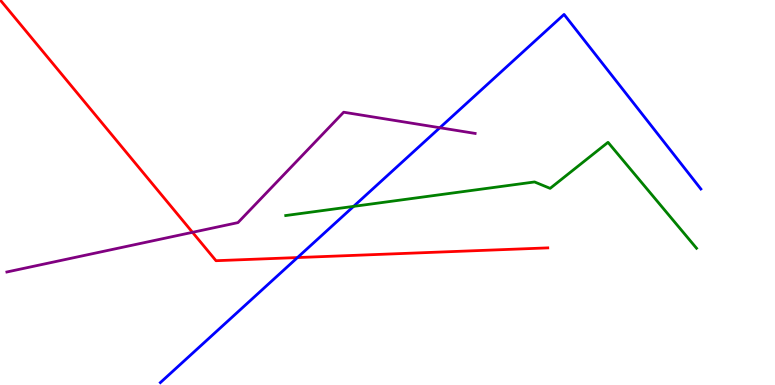[{'lines': ['blue', 'red'], 'intersections': [{'x': 3.84, 'y': 3.31}]}, {'lines': ['green', 'red'], 'intersections': []}, {'lines': ['purple', 'red'], 'intersections': [{'x': 2.48, 'y': 3.97}]}, {'lines': ['blue', 'green'], 'intersections': [{'x': 4.56, 'y': 4.64}]}, {'lines': ['blue', 'purple'], 'intersections': [{'x': 5.68, 'y': 6.68}]}, {'lines': ['green', 'purple'], 'intersections': []}]